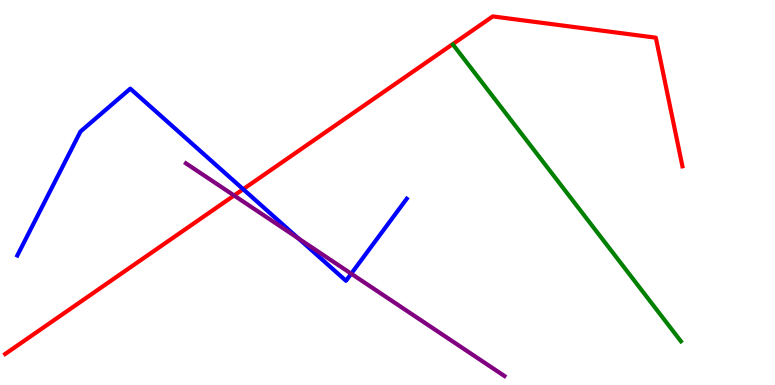[{'lines': ['blue', 'red'], 'intersections': [{'x': 3.14, 'y': 5.09}]}, {'lines': ['green', 'red'], 'intersections': []}, {'lines': ['purple', 'red'], 'intersections': [{'x': 3.02, 'y': 4.92}]}, {'lines': ['blue', 'green'], 'intersections': []}, {'lines': ['blue', 'purple'], 'intersections': [{'x': 3.85, 'y': 3.81}, {'x': 4.53, 'y': 2.89}]}, {'lines': ['green', 'purple'], 'intersections': []}]